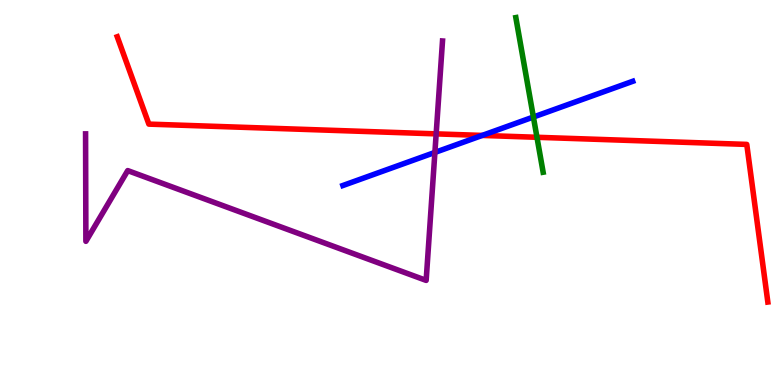[{'lines': ['blue', 'red'], 'intersections': [{'x': 6.22, 'y': 6.48}]}, {'lines': ['green', 'red'], 'intersections': [{'x': 6.93, 'y': 6.43}]}, {'lines': ['purple', 'red'], 'intersections': [{'x': 5.63, 'y': 6.52}]}, {'lines': ['blue', 'green'], 'intersections': [{'x': 6.88, 'y': 6.96}]}, {'lines': ['blue', 'purple'], 'intersections': [{'x': 5.61, 'y': 6.04}]}, {'lines': ['green', 'purple'], 'intersections': []}]